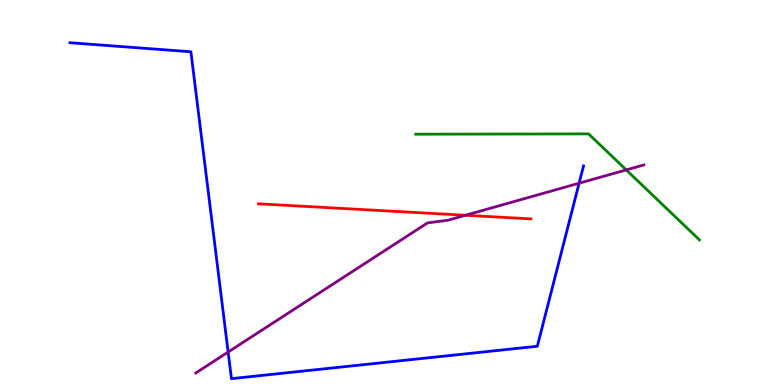[{'lines': ['blue', 'red'], 'intersections': []}, {'lines': ['green', 'red'], 'intersections': []}, {'lines': ['purple', 'red'], 'intersections': [{'x': 6.01, 'y': 4.41}]}, {'lines': ['blue', 'green'], 'intersections': []}, {'lines': ['blue', 'purple'], 'intersections': [{'x': 2.94, 'y': 0.856}, {'x': 7.47, 'y': 5.24}]}, {'lines': ['green', 'purple'], 'intersections': [{'x': 8.08, 'y': 5.59}]}]